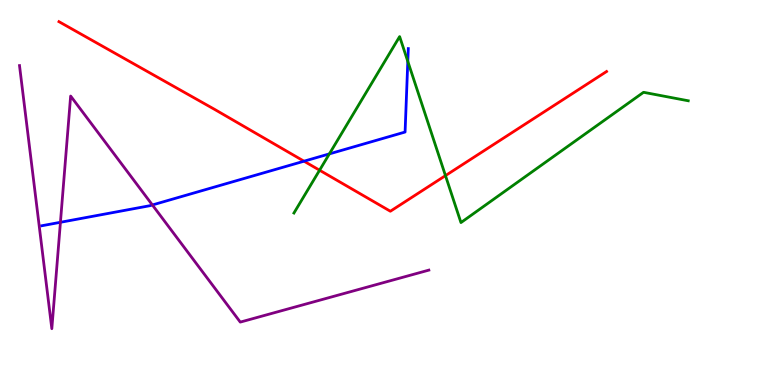[{'lines': ['blue', 'red'], 'intersections': [{'x': 3.92, 'y': 5.81}]}, {'lines': ['green', 'red'], 'intersections': [{'x': 4.12, 'y': 5.58}, {'x': 5.75, 'y': 5.44}]}, {'lines': ['purple', 'red'], 'intersections': []}, {'lines': ['blue', 'green'], 'intersections': [{'x': 4.25, 'y': 6.0}, {'x': 5.26, 'y': 8.41}]}, {'lines': ['blue', 'purple'], 'intersections': [{'x': 0.78, 'y': 4.23}, {'x': 1.97, 'y': 4.68}]}, {'lines': ['green', 'purple'], 'intersections': []}]